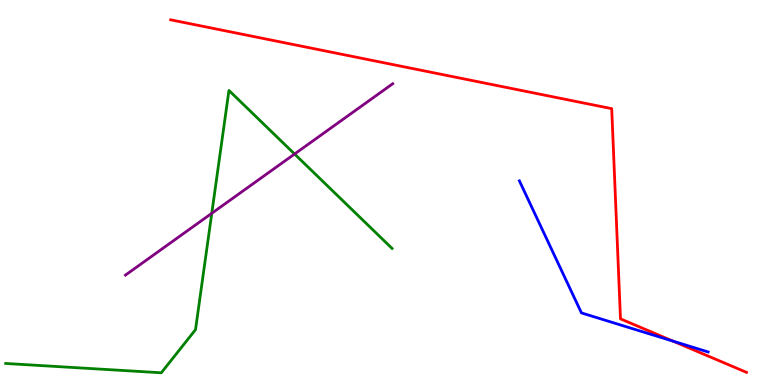[{'lines': ['blue', 'red'], 'intersections': [{'x': 8.68, 'y': 1.14}]}, {'lines': ['green', 'red'], 'intersections': []}, {'lines': ['purple', 'red'], 'intersections': []}, {'lines': ['blue', 'green'], 'intersections': []}, {'lines': ['blue', 'purple'], 'intersections': []}, {'lines': ['green', 'purple'], 'intersections': [{'x': 2.73, 'y': 4.46}, {'x': 3.8, 'y': 6.0}]}]